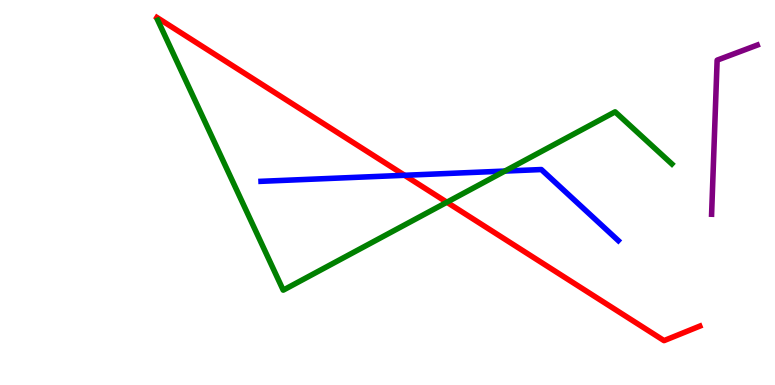[{'lines': ['blue', 'red'], 'intersections': [{'x': 5.22, 'y': 5.45}]}, {'lines': ['green', 'red'], 'intersections': [{'x': 5.77, 'y': 4.75}]}, {'lines': ['purple', 'red'], 'intersections': []}, {'lines': ['blue', 'green'], 'intersections': [{'x': 6.51, 'y': 5.56}]}, {'lines': ['blue', 'purple'], 'intersections': []}, {'lines': ['green', 'purple'], 'intersections': []}]